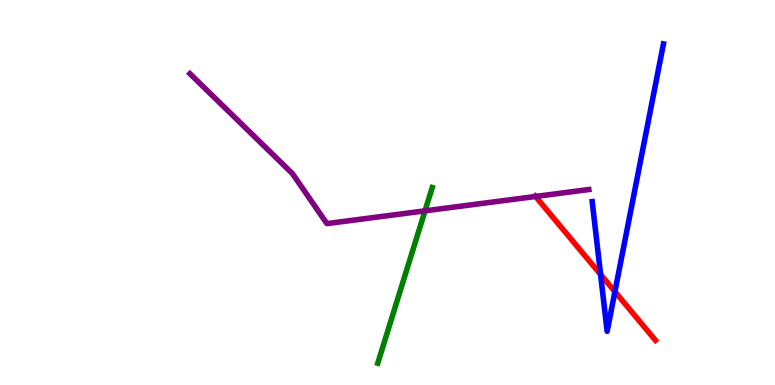[{'lines': ['blue', 'red'], 'intersections': [{'x': 7.75, 'y': 2.87}, {'x': 7.93, 'y': 2.42}]}, {'lines': ['green', 'red'], 'intersections': []}, {'lines': ['purple', 'red'], 'intersections': [{'x': 6.91, 'y': 4.9}]}, {'lines': ['blue', 'green'], 'intersections': []}, {'lines': ['blue', 'purple'], 'intersections': []}, {'lines': ['green', 'purple'], 'intersections': [{'x': 5.48, 'y': 4.52}]}]